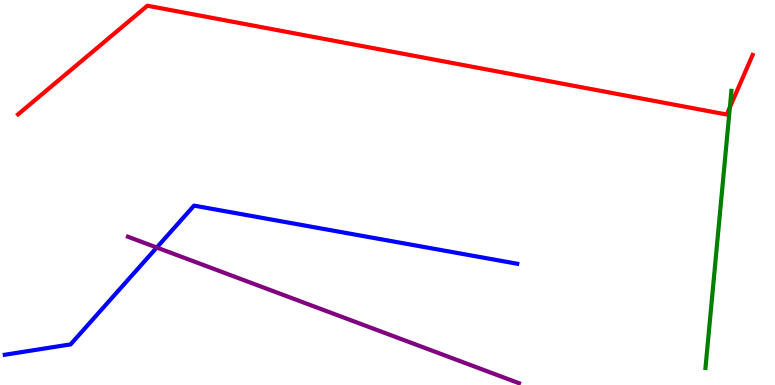[{'lines': ['blue', 'red'], 'intersections': []}, {'lines': ['green', 'red'], 'intersections': [{'x': 9.42, 'y': 7.21}]}, {'lines': ['purple', 'red'], 'intersections': []}, {'lines': ['blue', 'green'], 'intersections': []}, {'lines': ['blue', 'purple'], 'intersections': [{'x': 2.02, 'y': 3.57}]}, {'lines': ['green', 'purple'], 'intersections': []}]